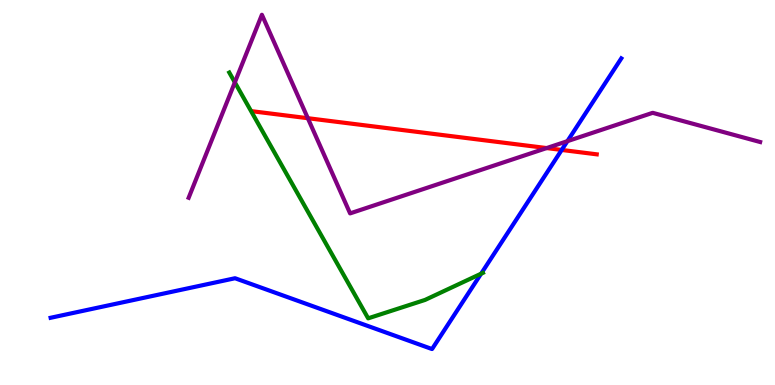[{'lines': ['blue', 'red'], 'intersections': [{'x': 7.25, 'y': 6.11}]}, {'lines': ['green', 'red'], 'intersections': []}, {'lines': ['purple', 'red'], 'intersections': [{'x': 3.97, 'y': 6.93}, {'x': 7.05, 'y': 6.15}]}, {'lines': ['blue', 'green'], 'intersections': [{'x': 6.21, 'y': 2.89}]}, {'lines': ['blue', 'purple'], 'intersections': [{'x': 7.32, 'y': 6.33}]}, {'lines': ['green', 'purple'], 'intersections': [{'x': 3.03, 'y': 7.86}]}]